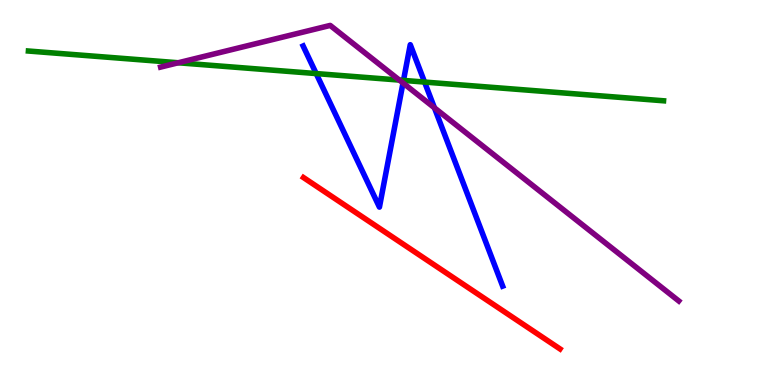[{'lines': ['blue', 'red'], 'intersections': []}, {'lines': ['green', 'red'], 'intersections': []}, {'lines': ['purple', 'red'], 'intersections': []}, {'lines': ['blue', 'green'], 'intersections': [{'x': 4.08, 'y': 8.09}, {'x': 5.21, 'y': 7.91}, {'x': 5.48, 'y': 7.87}]}, {'lines': ['blue', 'purple'], 'intersections': [{'x': 5.2, 'y': 7.84}, {'x': 5.61, 'y': 7.2}]}, {'lines': ['green', 'purple'], 'intersections': [{'x': 2.3, 'y': 8.37}, {'x': 5.15, 'y': 7.92}]}]